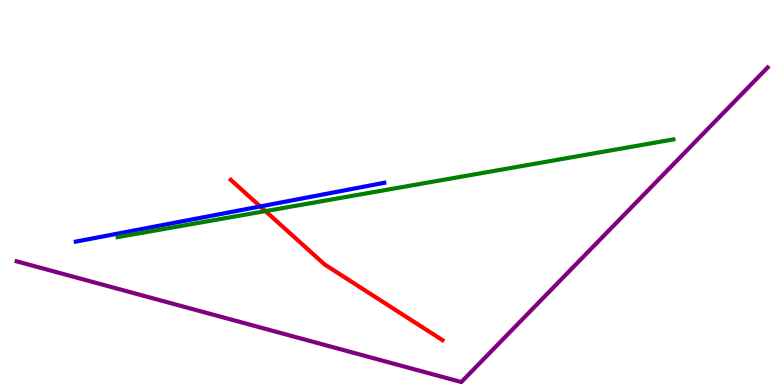[{'lines': ['blue', 'red'], 'intersections': [{'x': 3.36, 'y': 4.64}]}, {'lines': ['green', 'red'], 'intersections': [{'x': 3.43, 'y': 4.52}]}, {'lines': ['purple', 'red'], 'intersections': []}, {'lines': ['blue', 'green'], 'intersections': []}, {'lines': ['blue', 'purple'], 'intersections': []}, {'lines': ['green', 'purple'], 'intersections': []}]